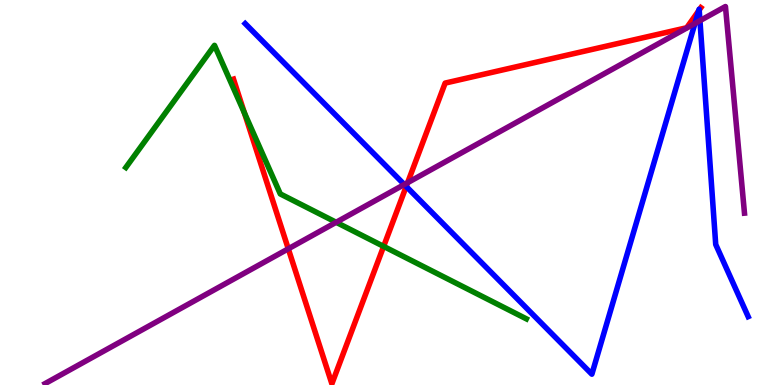[{'lines': ['blue', 'red'], 'intersections': [{'x': 5.24, 'y': 5.16}, {'x': 9.01, 'y': 9.72}, {'x': 9.02, 'y': 9.74}]}, {'lines': ['green', 'red'], 'intersections': [{'x': 3.15, 'y': 7.07}, {'x': 4.95, 'y': 3.6}]}, {'lines': ['purple', 'red'], 'intersections': [{'x': 3.72, 'y': 3.54}, {'x': 5.26, 'y': 5.26}]}, {'lines': ['blue', 'green'], 'intersections': []}, {'lines': ['blue', 'purple'], 'intersections': [{'x': 5.22, 'y': 5.21}, {'x': 8.97, 'y': 9.39}, {'x': 9.03, 'y': 9.46}]}, {'lines': ['green', 'purple'], 'intersections': [{'x': 4.34, 'y': 4.23}]}]